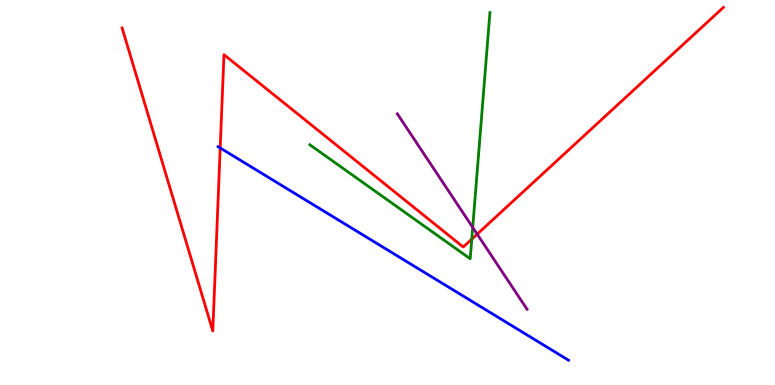[{'lines': ['blue', 'red'], 'intersections': [{'x': 2.84, 'y': 6.16}]}, {'lines': ['green', 'red'], 'intersections': [{'x': 6.09, 'y': 3.79}]}, {'lines': ['purple', 'red'], 'intersections': [{'x': 6.16, 'y': 3.92}]}, {'lines': ['blue', 'green'], 'intersections': []}, {'lines': ['blue', 'purple'], 'intersections': []}, {'lines': ['green', 'purple'], 'intersections': [{'x': 6.1, 'y': 4.09}]}]